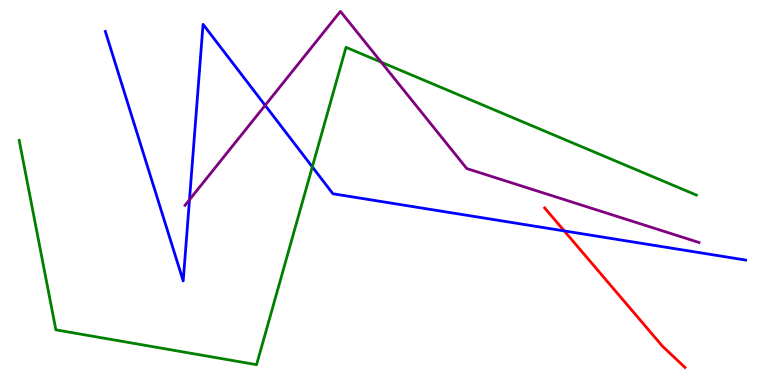[{'lines': ['blue', 'red'], 'intersections': [{'x': 7.28, 'y': 4.0}]}, {'lines': ['green', 'red'], 'intersections': []}, {'lines': ['purple', 'red'], 'intersections': []}, {'lines': ['blue', 'green'], 'intersections': [{'x': 4.03, 'y': 5.67}]}, {'lines': ['blue', 'purple'], 'intersections': [{'x': 2.45, 'y': 4.81}, {'x': 3.42, 'y': 7.26}]}, {'lines': ['green', 'purple'], 'intersections': [{'x': 4.92, 'y': 8.38}]}]